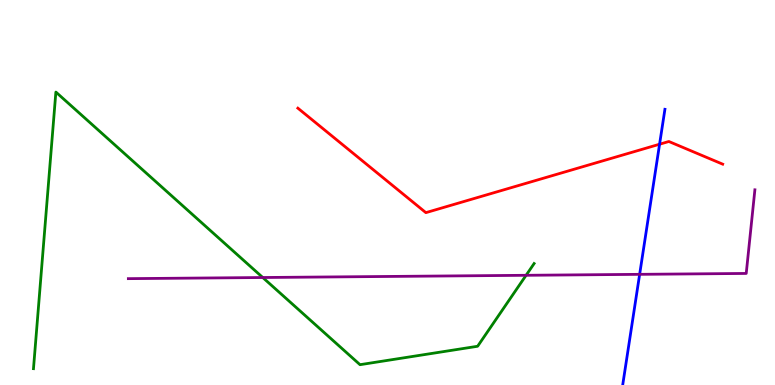[{'lines': ['blue', 'red'], 'intersections': [{'x': 8.51, 'y': 6.25}]}, {'lines': ['green', 'red'], 'intersections': []}, {'lines': ['purple', 'red'], 'intersections': []}, {'lines': ['blue', 'green'], 'intersections': []}, {'lines': ['blue', 'purple'], 'intersections': [{'x': 8.25, 'y': 2.87}]}, {'lines': ['green', 'purple'], 'intersections': [{'x': 3.39, 'y': 2.79}, {'x': 6.79, 'y': 2.85}]}]